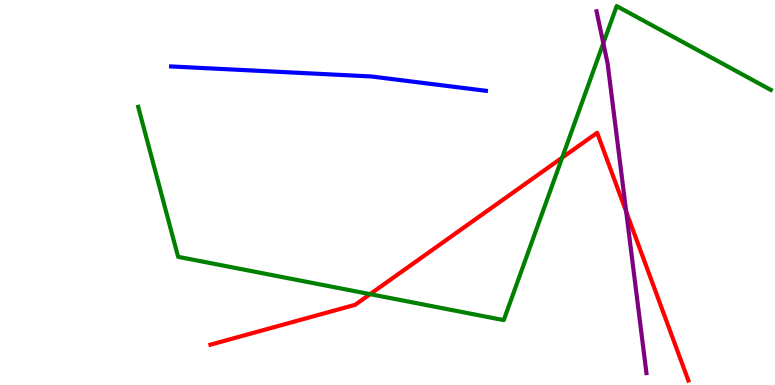[{'lines': ['blue', 'red'], 'intersections': []}, {'lines': ['green', 'red'], 'intersections': [{'x': 4.78, 'y': 2.36}, {'x': 7.25, 'y': 5.91}]}, {'lines': ['purple', 'red'], 'intersections': [{'x': 8.08, 'y': 4.5}]}, {'lines': ['blue', 'green'], 'intersections': []}, {'lines': ['blue', 'purple'], 'intersections': []}, {'lines': ['green', 'purple'], 'intersections': [{'x': 7.78, 'y': 8.88}]}]